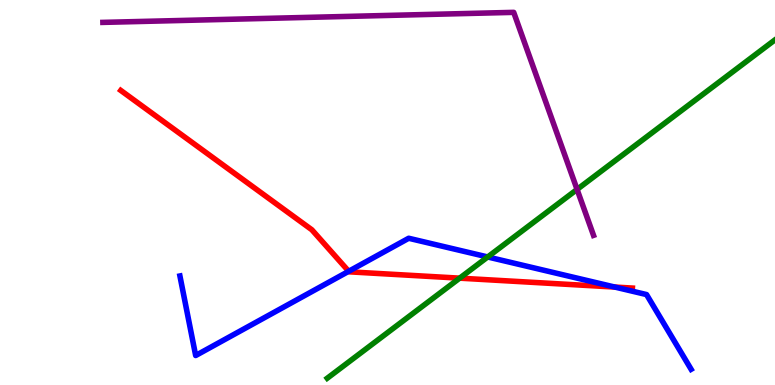[{'lines': ['blue', 'red'], 'intersections': [{'x': 4.5, 'y': 2.95}, {'x': 7.93, 'y': 2.54}]}, {'lines': ['green', 'red'], 'intersections': [{'x': 5.93, 'y': 2.78}]}, {'lines': ['purple', 'red'], 'intersections': []}, {'lines': ['blue', 'green'], 'intersections': [{'x': 6.29, 'y': 3.33}]}, {'lines': ['blue', 'purple'], 'intersections': []}, {'lines': ['green', 'purple'], 'intersections': [{'x': 7.45, 'y': 5.08}]}]